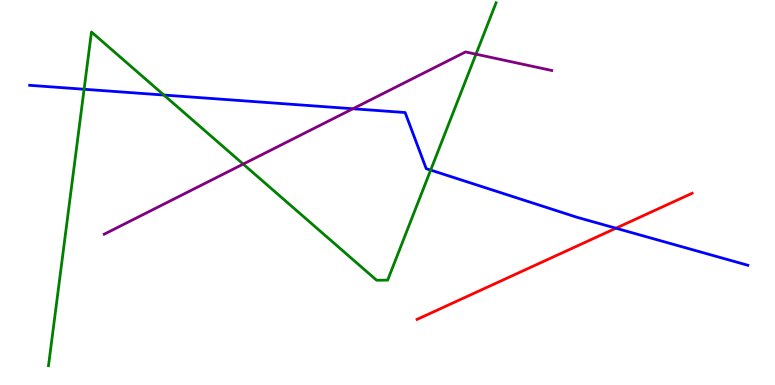[{'lines': ['blue', 'red'], 'intersections': [{'x': 7.95, 'y': 4.07}]}, {'lines': ['green', 'red'], 'intersections': []}, {'lines': ['purple', 'red'], 'intersections': []}, {'lines': ['blue', 'green'], 'intersections': [{'x': 1.09, 'y': 7.68}, {'x': 2.11, 'y': 7.53}, {'x': 5.56, 'y': 5.58}]}, {'lines': ['blue', 'purple'], 'intersections': [{'x': 4.55, 'y': 7.18}]}, {'lines': ['green', 'purple'], 'intersections': [{'x': 3.14, 'y': 5.74}, {'x': 6.14, 'y': 8.59}]}]